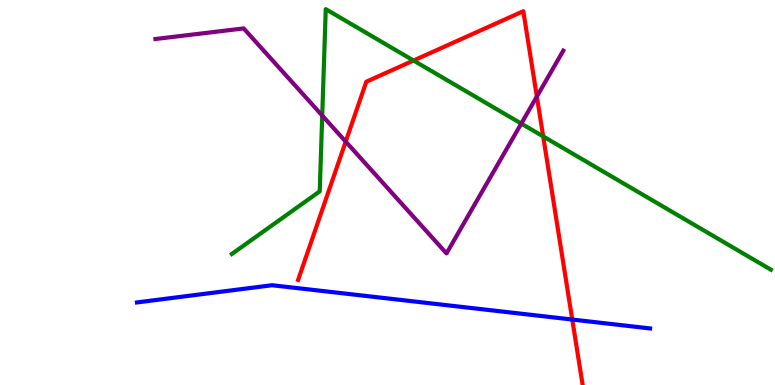[{'lines': ['blue', 'red'], 'intersections': [{'x': 7.38, 'y': 1.7}]}, {'lines': ['green', 'red'], 'intersections': [{'x': 5.34, 'y': 8.43}, {'x': 7.01, 'y': 6.46}]}, {'lines': ['purple', 'red'], 'intersections': [{'x': 4.46, 'y': 6.32}, {'x': 6.93, 'y': 7.49}]}, {'lines': ['blue', 'green'], 'intersections': []}, {'lines': ['blue', 'purple'], 'intersections': []}, {'lines': ['green', 'purple'], 'intersections': [{'x': 4.16, 'y': 7.0}, {'x': 6.73, 'y': 6.79}]}]